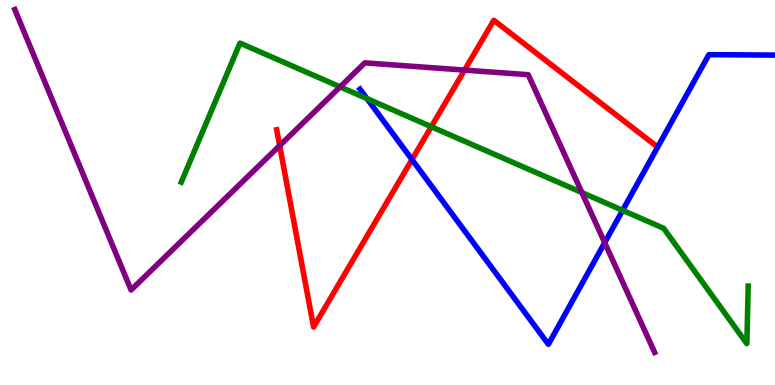[{'lines': ['blue', 'red'], 'intersections': [{'x': 5.32, 'y': 5.85}]}, {'lines': ['green', 'red'], 'intersections': [{'x': 5.57, 'y': 6.71}]}, {'lines': ['purple', 'red'], 'intersections': [{'x': 3.61, 'y': 6.22}, {'x': 5.99, 'y': 8.18}]}, {'lines': ['blue', 'green'], 'intersections': [{'x': 4.74, 'y': 7.44}, {'x': 8.03, 'y': 4.54}]}, {'lines': ['blue', 'purple'], 'intersections': [{'x': 7.8, 'y': 3.7}]}, {'lines': ['green', 'purple'], 'intersections': [{'x': 4.39, 'y': 7.74}, {'x': 7.51, 'y': 5.0}]}]